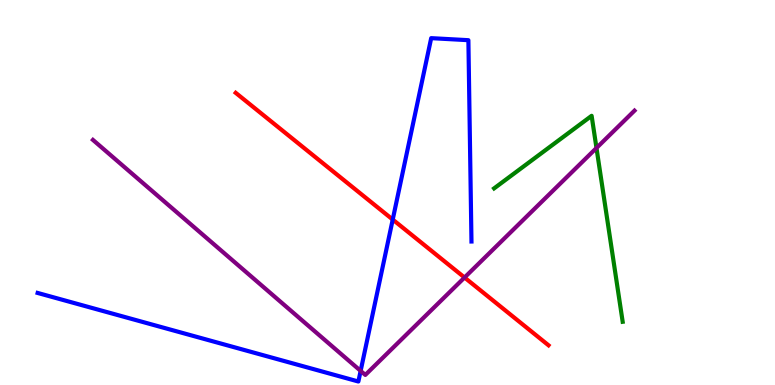[{'lines': ['blue', 'red'], 'intersections': [{'x': 5.07, 'y': 4.3}]}, {'lines': ['green', 'red'], 'intersections': []}, {'lines': ['purple', 'red'], 'intersections': [{'x': 5.99, 'y': 2.79}]}, {'lines': ['blue', 'green'], 'intersections': []}, {'lines': ['blue', 'purple'], 'intersections': [{'x': 4.65, 'y': 0.367}]}, {'lines': ['green', 'purple'], 'intersections': [{'x': 7.7, 'y': 6.16}]}]